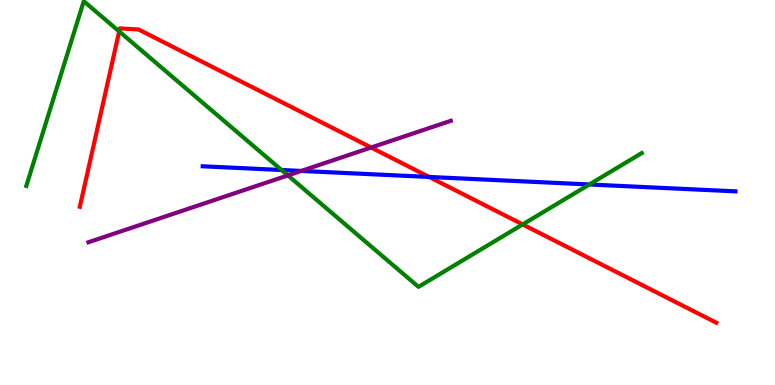[{'lines': ['blue', 'red'], 'intersections': [{'x': 5.54, 'y': 5.4}]}, {'lines': ['green', 'red'], 'intersections': [{'x': 1.54, 'y': 9.18}, {'x': 6.74, 'y': 4.17}]}, {'lines': ['purple', 'red'], 'intersections': [{'x': 4.79, 'y': 6.17}]}, {'lines': ['blue', 'green'], 'intersections': [{'x': 3.63, 'y': 5.58}, {'x': 7.6, 'y': 5.21}]}, {'lines': ['blue', 'purple'], 'intersections': [{'x': 3.89, 'y': 5.56}]}, {'lines': ['green', 'purple'], 'intersections': [{'x': 3.71, 'y': 5.44}]}]